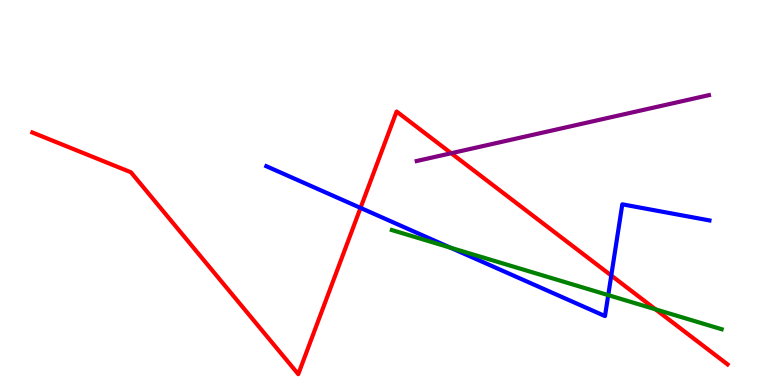[{'lines': ['blue', 'red'], 'intersections': [{'x': 4.65, 'y': 4.6}, {'x': 7.89, 'y': 2.84}]}, {'lines': ['green', 'red'], 'intersections': [{'x': 8.46, 'y': 1.97}]}, {'lines': ['purple', 'red'], 'intersections': [{'x': 5.82, 'y': 6.02}]}, {'lines': ['blue', 'green'], 'intersections': [{'x': 5.81, 'y': 3.57}, {'x': 7.85, 'y': 2.33}]}, {'lines': ['blue', 'purple'], 'intersections': []}, {'lines': ['green', 'purple'], 'intersections': []}]